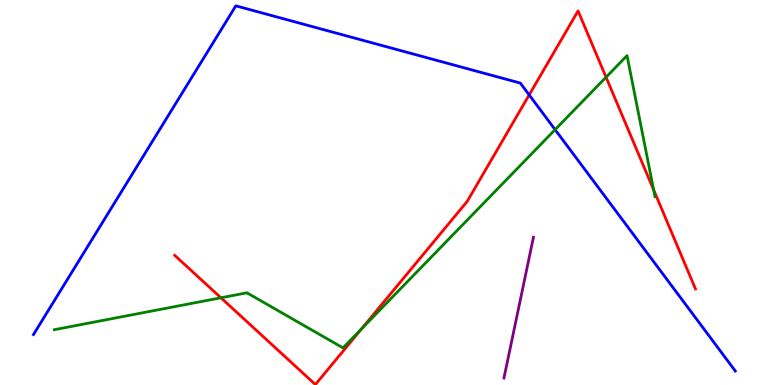[{'lines': ['blue', 'red'], 'intersections': [{'x': 6.83, 'y': 7.53}]}, {'lines': ['green', 'red'], 'intersections': [{'x': 2.85, 'y': 2.27}, {'x': 4.66, 'y': 1.46}, {'x': 7.82, 'y': 7.99}, {'x': 8.43, 'y': 5.07}]}, {'lines': ['purple', 'red'], 'intersections': []}, {'lines': ['blue', 'green'], 'intersections': [{'x': 7.16, 'y': 6.63}]}, {'lines': ['blue', 'purple'], 'intersections': []}, {'lines': ['green', 'purple'], 'intersections': []}]